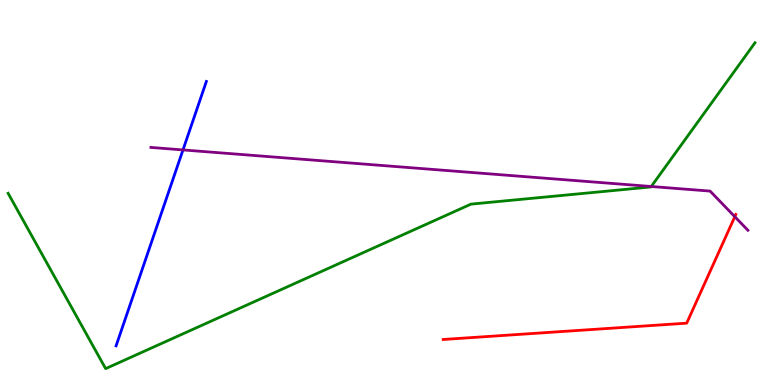[{'lines': ['blue', 'red'], 'intersections': []}, {'lines': ['green', 'red'], 'intersections': []}, {'lines': ['purple', 'red'], 'intersections': [{'x': 9.48, 'y': 4.37}]}, {'lines': ['blue', 'green'], 'intersections': []}, {'lines': ['blue', 'purple'], 'intersections': [{'x': 2.36, 'y': 6.11}]}, {'lines': ['green', 'purple'], 'intersections': [{'x': 8.4, 'y': 5.16}]}]